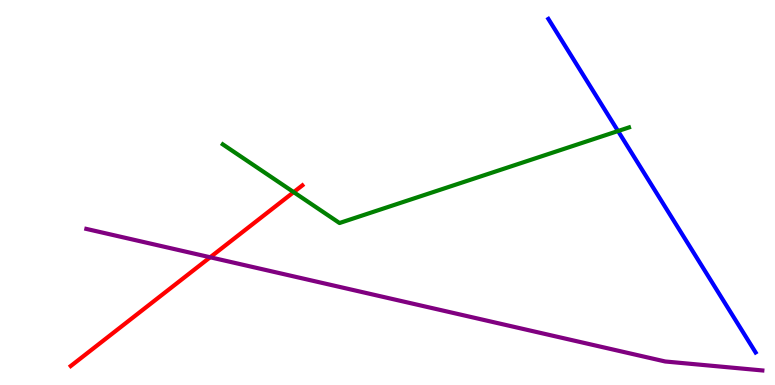[{'lines': ['blue', 'red'], 'intersections': []}, {'lines': ['green', 'red'], 'intersections': [{'x': 3.79, 'y': 5.01}]}, {'lines': ['purple', 'red'], 'intersections': [{'x': 2.71, 'y': 3.32}]}, {'lines': ['blue', 'green'], 'intersections': [{'x': 7.97, 'y': 6.6}]}, {'lines': ['blue', 'purple'], 'intersections': []}, {'lines': ['green', 'purple'], 'intersections': []}]